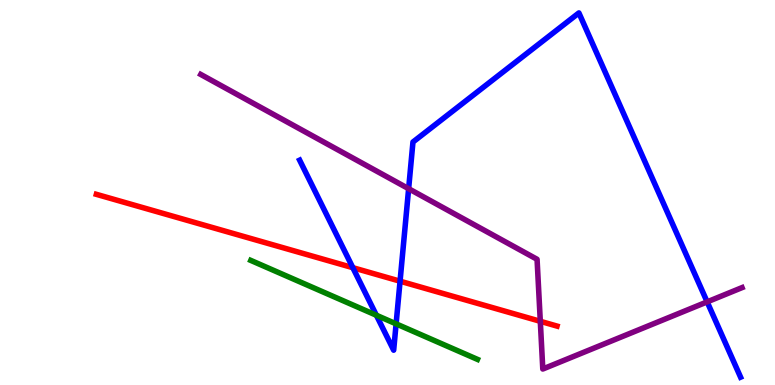[{'lines': ['blue', 'red'], 'intersections': [{'x': 4.55, 'y': 3.05}, {'x': 5.16, 'y': 2.7}]}, {'lines': ['green', 'red'], 'intersections': []}, {'lines': ['purple', 'red'], 'intersections': [{'x': 6.97, 'y': 1.65}]}, {'lines': ['blue', 'green'], 'intersections': [{'x': 4.86, 'y': 1.81}, {'x': 5.11, 'y': 1.59}]}, {'lines': ['blue', 'purple'], 'intersections': [{'x': 5.27, 'y': 5.1}, {'x': 9.12, 'y': 2.16}]}, {'lines': ['green', 'purple'], 'intersections': []}]